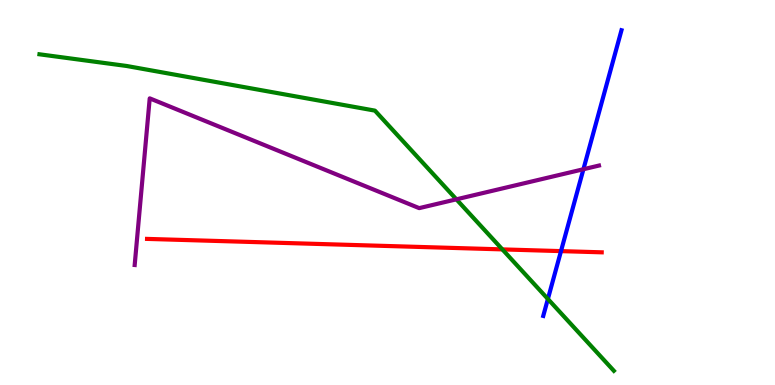[{'lines': ['blue', 'red'], 'intersections': [{'x': 7.24, 'y': 3.48}]}, {'lines': ['green', 'red'], 'intersections': [{'x': 6.48, 'y': 3.52}]}, {'lines': ['purple', 'red'], 'intersections': []}, {'lines': ['blue', 'green'], 'intersections': [{'x': 7.07, 'y': 2.23}]}, {'lines': ['blue', 'purple'], 'intersections': [{'x': 7.53, 'y': 5.6}]}, {'lines': ['green', 'purple'], 'intersections': [{'x': 5.89, 'y': 4.82}]}]